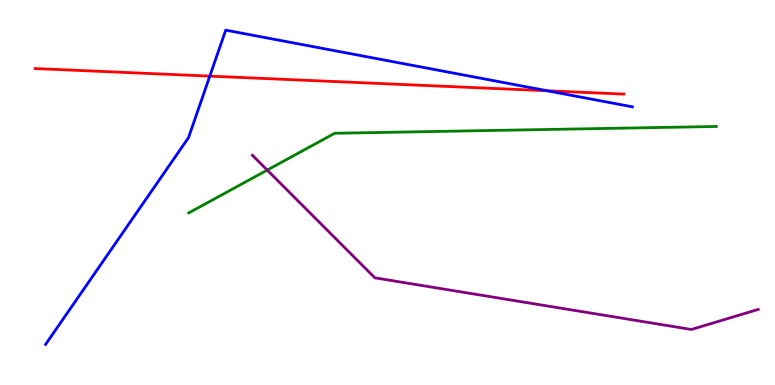[{'lines': ['blue', 'red'], 'intersections': [{'x': 2.71, 'y': 8.02}, {'x': 7.06, 'y': 7.64}]}, {'lines': ['green', 'red'], 'intersections': []}, {'lines': ['purple', 'red'], 'intersections': []}, {'lines': ['blue', 'green'], 'intersections': []}, {'lines': ['blue', 'purple'], 'intersections': []}, {'lines': ['green', 'purple'], 'intersections': [{'x': 3.45, 'y': 5.58}]}]